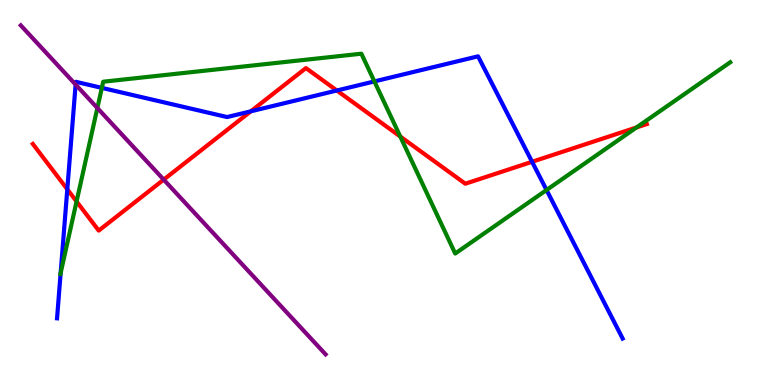[{'lines': ['blue', 'red'], 'intersections': [{'x': 0.868, 'y': 5.08}, {'x': 3.24, 'y': 7.11}, {'x': 4.35, 'y': 7.65}, {'x': 6.87, 'y': 5.8}]}, {'lines': ['green', 'red'], 'intersections': [{'x': 0.988, 'y': 4.77}, {'x': 5.16, 'y': 6.45}, {'x': 8.21, 'y': 6.69}]}, {'lines': ['purple', 'red'], 'intersections': [{'x': 2.11, 'y': 5.33}]}, {'lines': ['blue', 'green'], 'intersections': [{'x': 0.783, 'y': 2.91}, {'x': 1.31, 'y': 7.72}, {'x': 4.83, 'y': 7.89}, {'x': 7.05, 'y': 5.06}]}, {'lines': ['blue', 'purple'], 'intersections': [{'x': 0.976, 'y': 7.8}]}, {'lines': ['green', 'purple'], 'intersections': [{'x': 1.26, 'y': 7.19}]}]